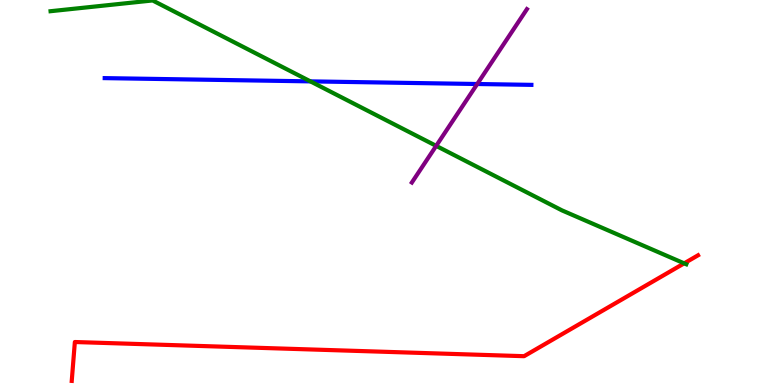[{'lines': ['blue', 'red'], 'intersections': []}, {'lines': ['green', 'red'], 'intersections': [{'x': 8.83, 'y': 3.16}]}, {'lines': ['purple', 'red'], 'intersections': []}, {'lines': ['blue', 'green'], 'intersections': [{'x': 4.01, 'y': 7.89}]}, {'lines': ['blue', 'purple'], 'intersections': [{'x': 6.16, 'y': 7.82}]}, {'lines': ['green', 'purple'], 'intersections': [{'x': 5.63, 'y': 6.21}]}]